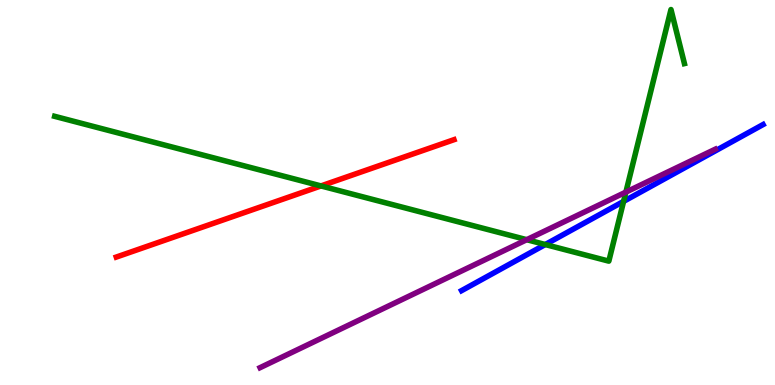[{'lines': ['blue', 'red'], 'intersections': []}, {'lines': ['green', 'red'], 'intersections': [{'x': 4.14, 'y': 5.17}]}, {'lines': ['purple', 'red'], 'intersections': []}, {'lines': ['blue', 'green'], 'intersections': [{'x': 7.04, 'y': 3.65}, {'x': 8.05, 'y': 4.77}]}, {'lines': ['blue', 'purple'], 'intersections': []}, {'lines': ['green', 'purple'], 'intersections': [{'x': 6.8, 'y': 3.77}, {'x': 8.08, 'y': 5.01}]}]